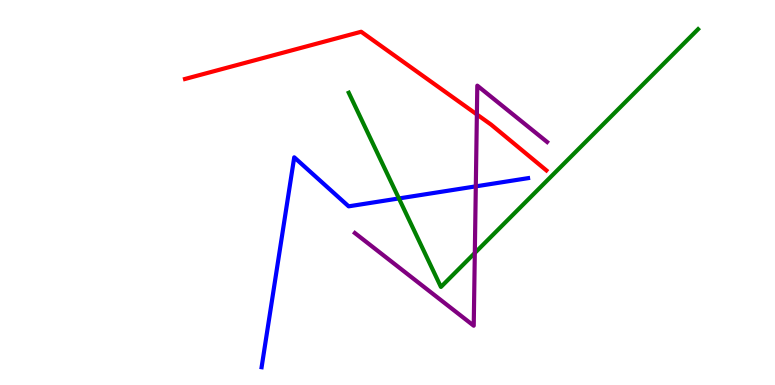[{'lines': ['blue', 'red'], 'intersections': []}, {'lines': ['green', 'red'], 'intersections': []}, {'lines': ['purple', 'red'], 'intersections': [{'x': 6.15, 'y': 7.03}]}, {'lines': ['blue', 'green'], 'intersections': [{'x': 5.15, 'y': 4.85}]}, {'lines': ['blue', 'purple'], 'intersections': [{'x': 6.14, 'y': 5.16}]}, {'lines': ['green', 'purple'], 'intersections': [{'x': 6.13, 'y': 3.43}]}]